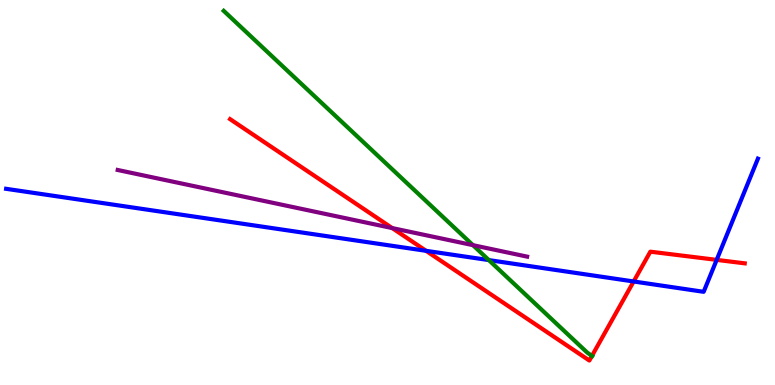[{'lines': ['blue', 'red'], 'intersections': [{'x': 5.5, 'y': 3.49}, {'x': 8.18, 'y': 2.69}, {'x': 9.25, 'y': 3.25}]}, {'lines': ['green', 'red'], 'intersections': [{'x': 7.64, 'y': 0.755}]}, {'lines': ['purple', 'red'], 'intersections': [{'x': 5.06, 'y': 4.08}]}, {'lines': ['blue', 'green'], 'intersections': [{'x': 6.31, 'y': 3.24}]}, {'lines': ['blue', 'purple'], 'intersections': []}, {'lines': ['green', 'purple'], 'intersections': [{'x': 6.1, 'y': 3.63}]}]